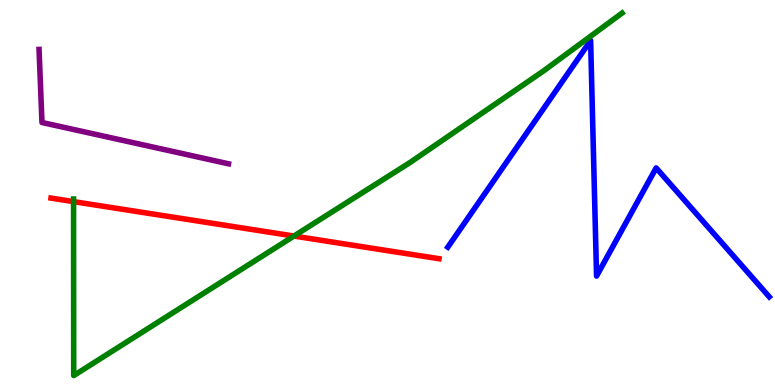[{'lines': ['blue', 'red'], 'intersections': []}, {'lines': ['green', 'red'], 'intersections': [{'x': 0.949, 'y': 4.76}, {'x': 3.79, 'y': 3.87}]}, {'lines': ['purple', 'red'], 'intersections': []}, {'lines': ['blue', 'green'], 'intersections': []}, {'lines': ['blue', 'purple'], 'intersections': []}, {'lines': ['green', 'purple'], 'intersections': []}]